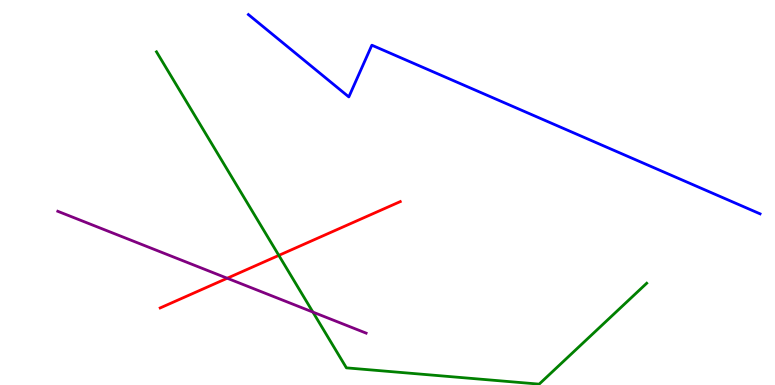[{'lines': ['blue', 'red'], 'intersections': []}, {'lines': ['green', 'red'], 'intersections': [{'x': 3.6, 'y': 3.37}]}, {'lines': ['purple', 'red'], 'intersections': [{'x': 2.93, 'y': 2.77}]}, {'lines': ['blue', 'green'], 'intersections': []}, {'lines': ['blue', 'purple'], 'intersections': []}, {'lines': ['green', 'purple'], 'intersections': [{'x': 4.04, 'y': 1.89}]}]